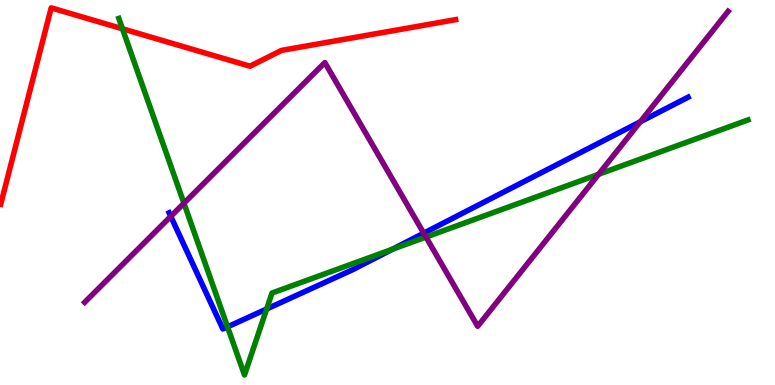[{'lines': ['blue', 'red'], 'intersections': []}, {'lines': ['green', 'red'], 'intersections': [{'x': 1.58, 'y': 9.25}]}, {'lines': ['purple', 'red'], 'intersections': []}, {'lines': ['blue', 'green'], 'intersections': [{'x': 2.94, 'y': 1.51}, {'x': 3.44, 'y': 1.97}, {'x': 5.06, 'y': 3.53}]}, {'lines': ['blue', 'purple'], 'intersections': [{'x': 2.2, 'y': 4.38}, {'x': 5.47, 'y': 3.94}, {'x': 8.26, 'y': 6.84}]}, {'lines': ['green', 'purple'], 'intersections': [{'x': 2.37, 'y': 4.72}, {'x': 5.5, 'y': 3.84}, {'x': 7.72, 'y': 5.47}]}]